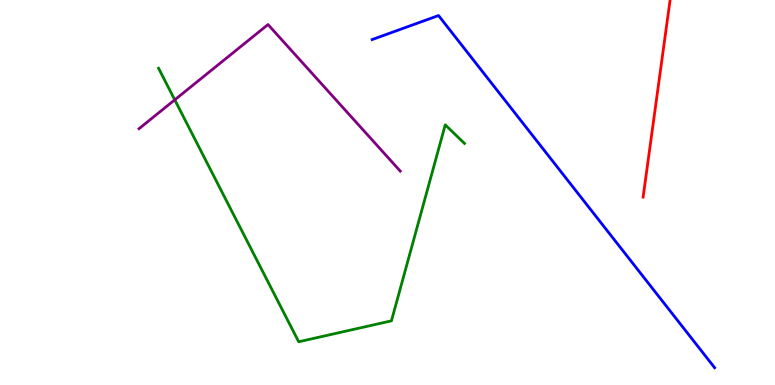[{'lines': ['blue', 'red'], 'intersections': []}, {'lines': ['green', 'red'], 'intersections': []}, {'lines': ['purple', 'red'], 'intersections': []}, {'lines': ['blue', 'green'], 'intersections': []}, {'lines': ['blue', 'purple'], 'intersections': []}, {'lines': ['green', 'purple'], 'intersections': [{'x': 2.25, 'y': 7.41}]}]